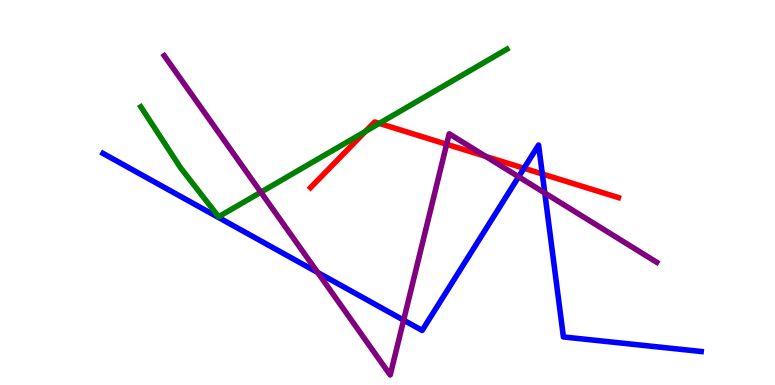[{'lines': ['blue', 'red'], 'intersections': [{'x': 6.76, 'y': 5.63}, {'x': 7.0, 'y': 5.48}]}, {'lines': ['green', 'red'], 'intersections': [{'x': 4.72, 'y': 6.59}, {'x': 4.89, 'y': 6.8}]}, {'lines': ['purple', 'red'], 'intersections': [{'x': 5.76, 'y': 6.25}, {'x': 6.27, 'y': 5.94}]}, {'lines': ['blue', 'green'], 'intersections': []}, {'lines': ['blue', 'purple'], 'intersections': [{'x': 4.1, 'y': 2.92}, {'x': 5.21, 'y': 1.68}, {'x': 6.69, 'y': 5.41}, {'x': 7.03, 'y': 4.99}]}, {'lines': ['green', 'purple'], 'intersections': [{'x': 3.37, 'y': 5.01}]}]